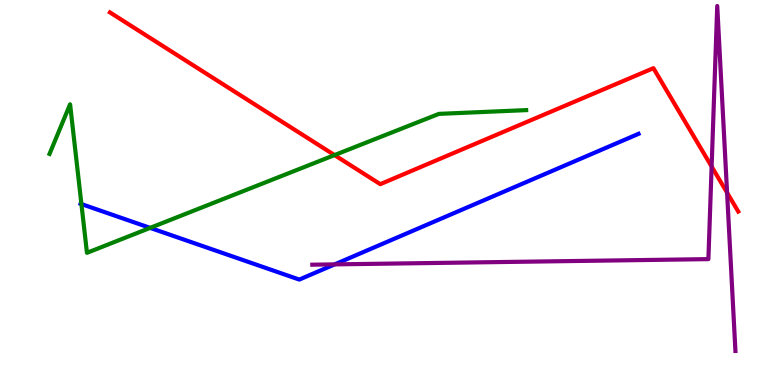[{'lines': ['blue', 'red'], 'intersections': []}, {'lines': ['green', 'red'], 'intersections': [{'x': 4.32, 'y': 5.97}]}, {'lines': ['purple', 'red'], 'intersections': [{'x': 9.18, 'y': 5.67}, {'x': 9.38, 'y': 5.0}]}, {'lines': ['blue', 'green'], 'intersections': [{'x': 1.05, 'y': 4.7}, {'x': 1.94, 'y': 4.08}]}, {'lines': ['blue', 'purple'], 'intersections': [{'x': 4.32, 'y': 3.13}]}, {'lines': ['green', 'purple'], 'intersections': []}]